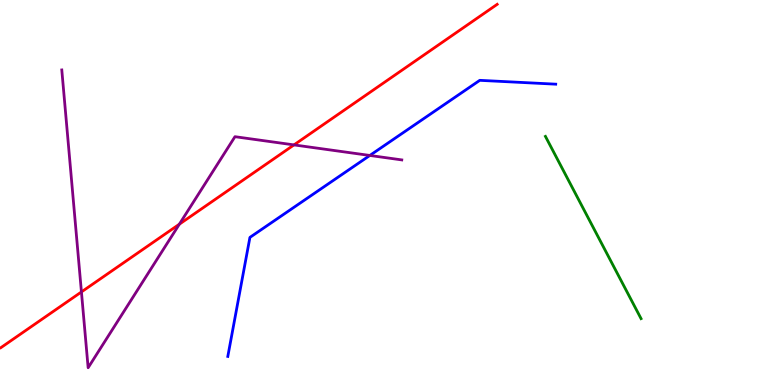[{'lines': ['blue', 'red'], 'intersections': []}, {'lines': ['green', 'red'], 'intersections': []}, {'lines': ['purple', 'red'], 'intersections': [{'x': 1.05, 'y': 2.42}, {'x': 2.31, 'y': 4.18}, {'x': 3.79, 'y': 6.24}]}, {'lines': ['blue', 'green'], 'intersections': []}, {'lines': ['blue', 'purple'], 'intersections': [{'x': 4.77, 'y': 5.96}]}, {'lines': ['green', 'purple'], 'intersections': []}]